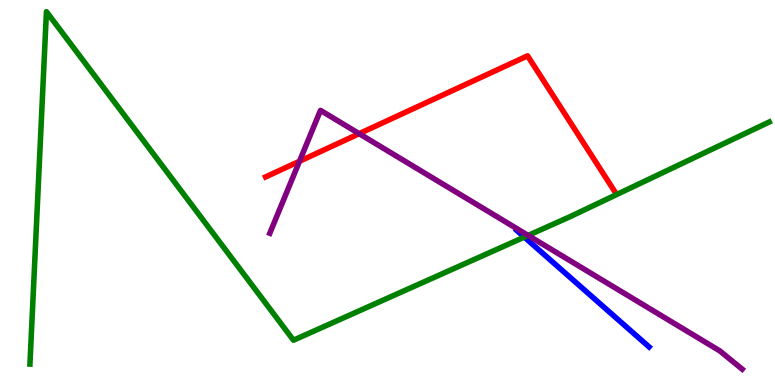[{'lines': ['blue', 'red'], 'intersections': []}, {'lines': ['green', 'red'], 'intersections': []}, {'lines': ['purple', 'red'], 'intersections': [{'x': 3.86, 'y': 5.81}, {'x': 4.63, 'y': 6.53}]}, {'lines': ['blue', 'green'], 'intersections': [{'x': 6.77, 'y': 3.84}]}, {'lines': ['blue', 'purple'], 'intersections': []}, {'lines': ['green', 'purple'], 'intersections': [{'x': 6.81, 'y': 3.89}]}]